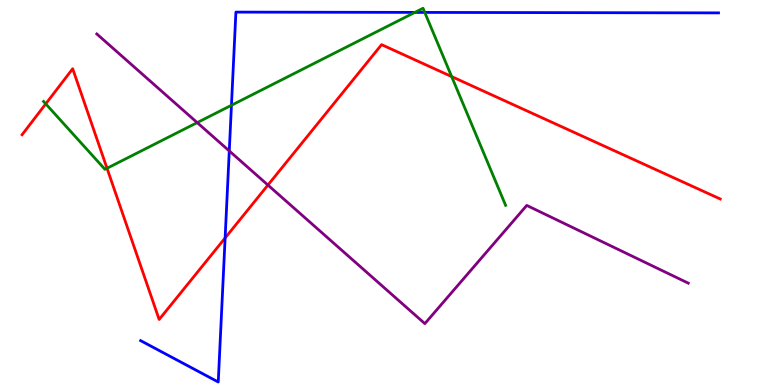[{'lines': ['blue', 'red'], 'intersections': [{'x': 2.9, 'y': 3.82}]}, {'lines': ['green', 'red'], 'intersections': [{'x': 0.59, 'y': 7.3}, {'x': 1.38, 'y': 5.63}, {'x': 5.83, 'y': 8.01}]}, {'lines': ['purple', 'red'], 'intersections': [{'x': 3.46, 'y': 5.19}]}, {'lines': ['blue', 'green'], 'intersections': [{'x': 2.99, 'y': 7.27}, {'x': 5.35, 'y': 9.68}, {'x': 5.48, 'y': 9.68}]}, {'lines': ['blue', 'purple'], 'intersections': [{'x': 2.96, 'y': 6.08}]}, {'lines': ['green', 'purple'], 'intersections': [{'x': 2.54, 'y': 6.82}]}]